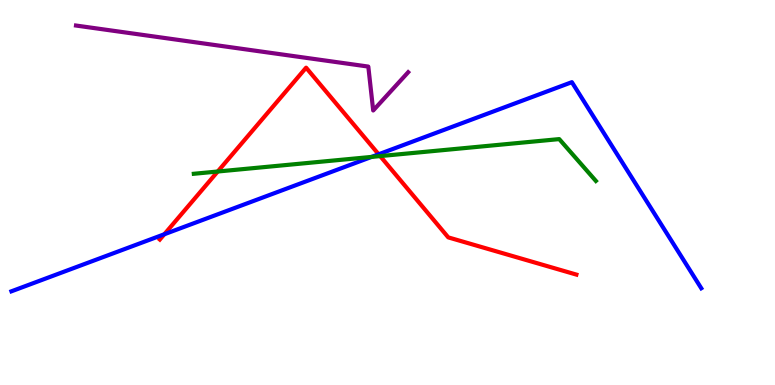[{'lines': ['blue', 'red'], 'intersections': [{'x': 2.12, 'y': 3.92}, {'x': 4.89, 'y': 5.99}]}, {'lines': ['green', 'red'], 'intersections': [{'x': 2.81, 'y': 5.55}, {'x': 4.91, 'y': 5.95}]}, {'lines': ['purple', 'red'], 'intersections': []}, {'lines': ['blue', 'green'], 'intersections': [{'x': 4.79, 'y': 5.92}]}, {'lines': ['blue', 'purple'], 'intersections': []}, {'lines': ['green', 'purple'], 'intersections': []}]